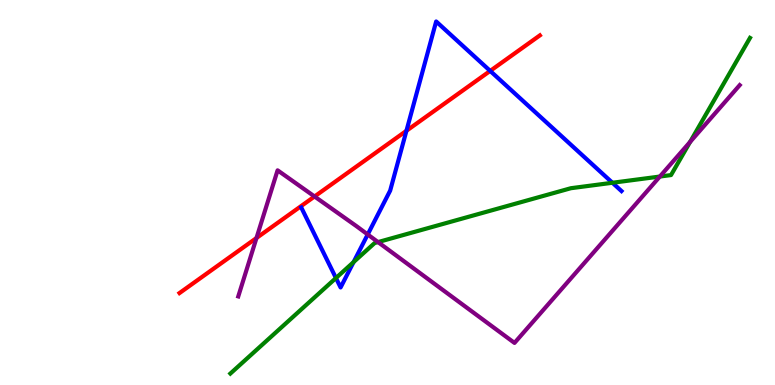[{'lines': ['blue', 'red'], 'intersections': [{'x': 5.24, 'y': 6.6}, {'x': 6.32, 'y': 8.16}]}, {'lines': ['green', 'red'], 'intersections': []}, {'lines': ['purple', 'red'], 'intersections': [{'x': 3.31, 'y': 3.82}, {'x': 4.06, 'y': 4.9}]}, {'lines': ['blue', 'green'], 'intersections': [{'x': 4.33, 'y': 2.78}, {'x': 4.56, 'y': 3.19}, {'x': 7.9, 'y': 5.25}]}, {'lines': ['blue', 'purple'], 'intersections': [{'x': 4.74, 'y': 3.91}]}, {'lines': ['green', 'purple'], 'intersections': [{'x': 4.88, 'y': 3.71}, {'x': 8.51, 'y': 5.41}, {'x': 8.9, 'y': 6.31}]}]